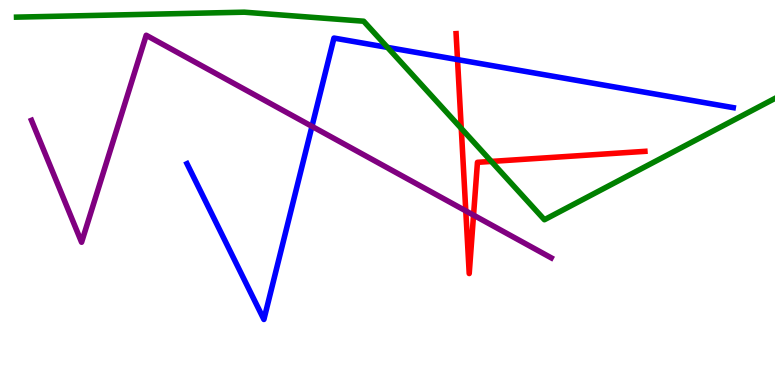[{'lines': ['blue', 'red'], 'intersections': [{'x': 5.9, 'y': 8.45}]}, {'lines': ['green', 'red'], 'intersections': [{'x': 5.95, 'y': 6.66}, {'x': 6.34, 'y': 5.81}]}, {'lines': ['purple', 'red'], 'intersections': [{'x': 6.01, 'y': 4.52}, {'x': 6.11, 'y': 4.41}]}, {'lines': ['blue', 'green'], 'intersections': [{'x': 5.0, 'y': 8.77}]}, {'lines': ['blue', 'purple'], 'intersections': [{'x': 4.03, 'y': 6.72}]}, {'lines': ['green', 'purple'], 'intersections': []}]